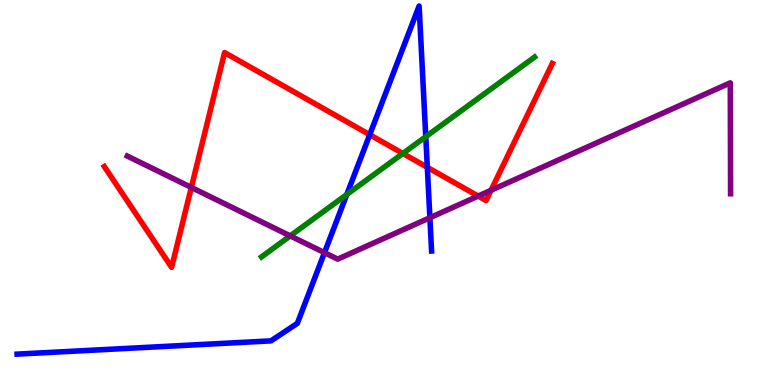[{'lines': ['blue', 'red'], 'intersections': [{'x': 4.77, 'y': 6.5}, {'x': 5.51, 'y': 5.65}]}, {'lines': ['green', 'red'], 'intersections': [{'x': 5.2, 'y': 6.01}]}, {'lines': ['purple', 'red'], 'intersections': [{'x': 2.47, 'y': 5.13}, {'x': 6.17, 'y': 4.91}, {'x': 6.34, 'y': 5.06}]}, {'lines': ['blue', 'green'], 'intersections': [{'x': 4.47, 'y': 4.95}, {'x': 5.49, 'y': 6.45}]}, {'lines': ['blue', 'purple'], 'intersections': [{'x': 4.19, 'y': 3.44}, {'x': 5.55, 'y': 4.34}]}, {'lines': ['green', 'purple'], 'intersections': [{'x': 3.74, 'y': 3.87}]}]